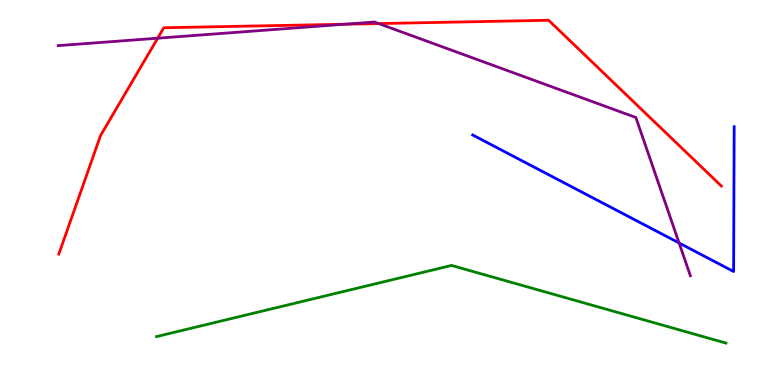[{'lines': ['blue', 'red'], 'intersections': []}, {'lines': ['green', 'red'], 'intersections': []}, {'lines': ['purple', 'red'], 'intersections': [{'x': 2.03, 'y': 9.01}, {'x': 4.45, 'y': 9.37}, {'x': 4.89, 'y': 9.39}]}, {'lines': ['blue', 'green'], 'intersections': []}, {'lines': ['blue', 'purple'], 'intersections': [{'x': 8.76, 'y': 3.69}]}, {'lines': ['green', 'purple'], 'intersections': []}]